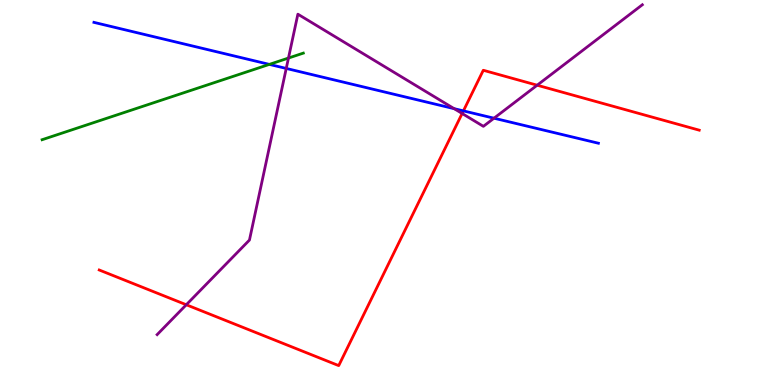[{'lines': ['blue', 'red'], 'intersections': [{'x': 5.98, 'y': 7.12}]}, {'lines': ['green', 'red'], 'intersections': []}, {'lines': ['purple', 'red'], 'intersections': [{'x': 2.4, 'y': 2.08}, {'x': 5.96, 'y': 7.05}, {'x': 6.93, 'y': 7.79}]}, {'lines': ['blue', 'green'], 'intersections': [{'x': 3.48, 'y': 8.33}]}, {'lines': ['blue', 'purple'], 'intersections': [{'x': 3.69, 'y': 8.22}, {'x': 5.86, 'y': 7.18}, {'x': 6.37, 'y': 6.93}]}, {'lines': ['green', 'purple'], 'intersections': [{'x': 3.72, 'y': 8.49}]}]